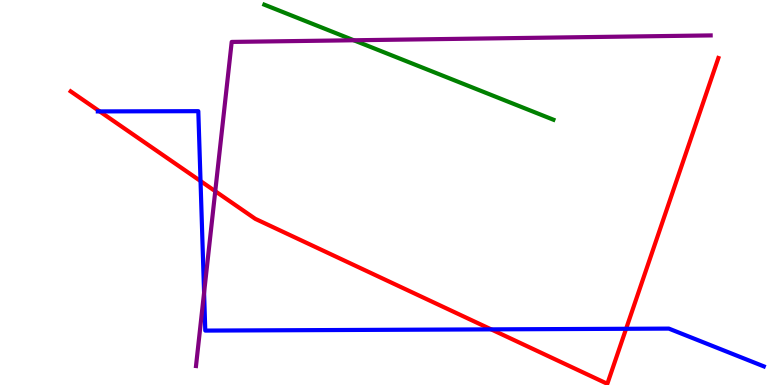[{'lines': ['blue', 'red'], 'intersections': [{'x': 1.29, 'y': 7.11}, {'x': 2.59, 'y': 5.3}, {'x': 6.34, 'y': 1.45}, {'x': 8.08, 'y': 1.46}]}, {'lines': ['green', 'red'], 'intersections': []}, {'lines': ['purple', 'red'], 'intersections': [{'x': 2.78, 'y': 5.03}]}, {'lines': ['blue', 'green'], 'intersections': []}, {'lines': ['blue', 'purple'], 'intersections': [{'x': 2.63, 'y': 2.4}]}, {'lines': ['green', 'purple'], 'intersections': [{'x': 4.56, 'y': 8.95}]}]